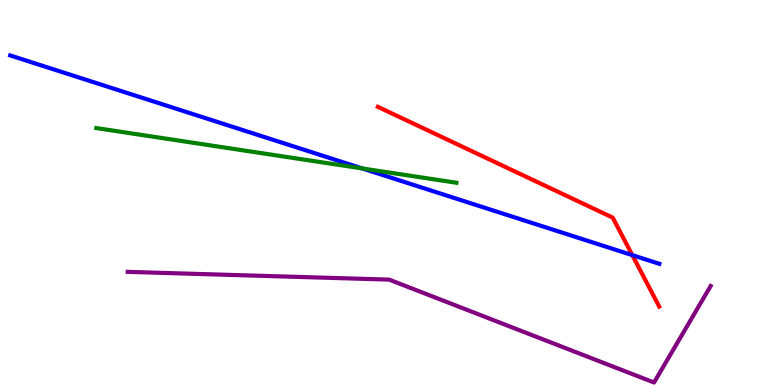[{'lines': ['blue', 'red'], 'intersections': [{'x': 8.16, 'y': 3.37}]}, {'lines': ['green', 'red'], 'intersections': []}, {'lines': ['purple', 'red'], 'intersections': []}, {'lines': ['blue', 'green'], 'intersections': [{'x': 4.67, 'y': 5.62}]}, {'lines': ['blue', 'purple'], 'intersections': []}, {'lines': ['green', 'purple'], 'intersections': []}]